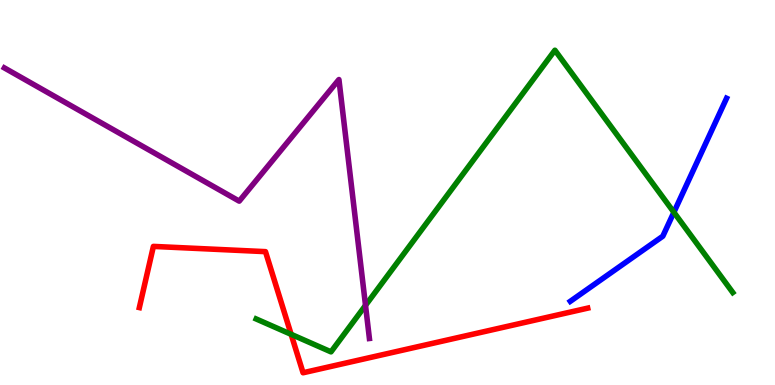[{'lines': ['blue', 'red'], 'intersections': []}, {'lines': ['green', 'red'], 'intersections': [{'x': 3.76, 'y': 1.32}]}, {'lines': ['purple', 'red'], 'intersections': []}, {'lines': ['blue', 'green'], 'intersections': [{'x': 8.7, 'y': 4.49}]}, {'lines': ['blue', 'purple'], 'intersections': []}, {'lines': ['green', 'purple'], 'intersections': [{'x': 4.72, 'y': 2.07}]}]